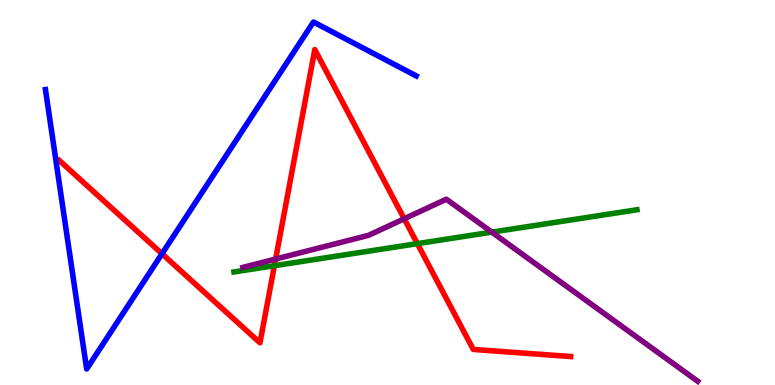[{'lines': ['blue', 'red'], 'intersections': [{'x': 2.09, 'y': 3.41}]}, {'lines': ['green', 'red'], 'intersections': [{'x': 3.54, 'y': 3.1}, {'x': 5.39, 'y': 3.67}]}, {'lines': ['purple', 'red'], 'intersections': [{'x': 3.56, 'y': 3.27}, {'x': 5.22, 'y': 4.32}]}, {'lines': ['blue', 'green'], 'intersections': []}, {'lines': ['blue', 'purple'], 'intersections': []}, {'lines': ['green', 'purple'], 'intersections': [{'x': 6.35, 'y': 3.97}]}]